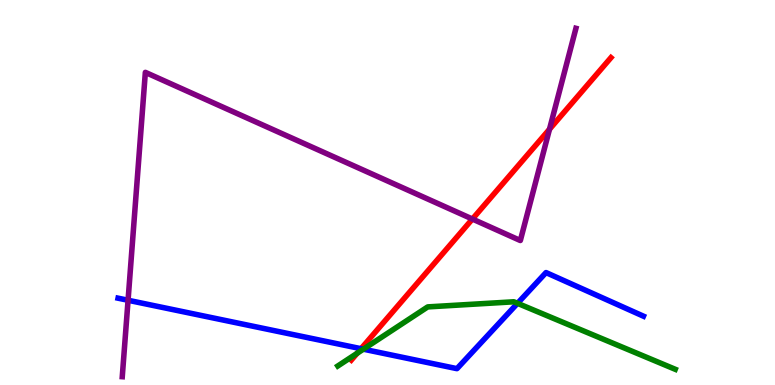[{'lines': ['blue', 'red'], 'intersections': [{'x': 4.66, 'y': 0.943}]}, {'lines': ['green', 'red'], 'intersections': [{'x': 4.61, 'y': 0.824}]}, {'lines': ['purple', 'red'], 'intersections': [{'x': 6.1, 'y': 4.31}, {'x': 7.09, 'y': 6.64}]}, {'lines': ['blue', 'green'], 'intersections': [{'x': 4.69, 'y': 0.93}, {'x': 6.68, 'y': 2.12}]}, {'lines': ['blue', 'purple'], 'intersections': [{'x': 1.65, 'y': 2.2}]}, {'lines': ['green', 'purple'], 'intersections': []}]